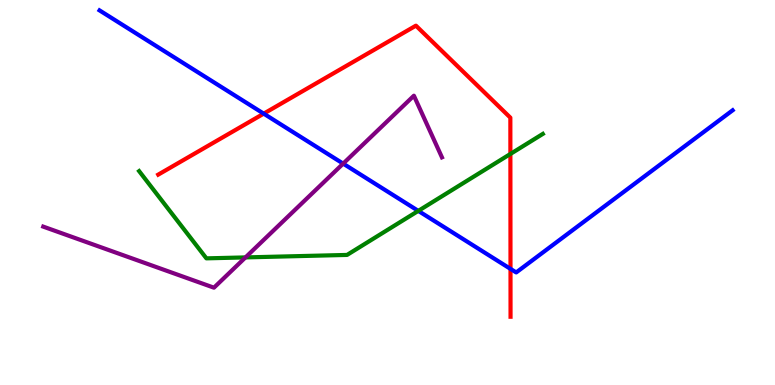[{'lines': ['blue', 'red'], 'intersections': [{'x': 3.4, 'y': 7.05}, {'x': 6.59, 'y': 3.02}]}, {'lines': ['green', 'red'], 'intersections': [{'x': 6.59, 'y': 6.0}]}, {'lines': ['purple', 'red'], 'intersections': []}, {'lines': ['blue', 'green'], 'intersections': [{'x': 5.4, 'y': 4.52}]}, {'lines': ['blue', 'purple'], 'intersections': [{'x': 4.43, 'y': 5.75}]}, {'lines': ['green', 'purple'], 'intersections': [{'x': 3.17, 'y': 3.31}]}]